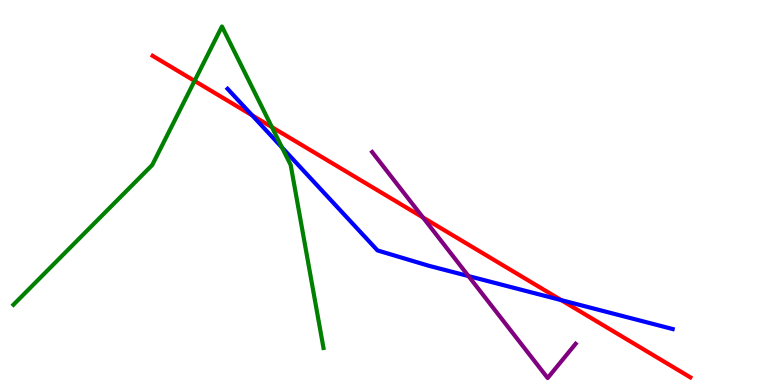[{'lines': ['blue', 'red'], 'intersections': [{'x': 3.25, 'y': 7.0}, {'x': 7.24, 'y': 2.2}]}, {'lines': ['green', 'red'], 'intersections': [{'x': 2.51, 'y': 7.9}, {'x': 3.51, 'y': 6.7}]}, {'lines': ['purple', 'red'], 'intersections': [{'x': 5.46, 'y': 4.35}]}, {'lines': ['blue', 'green'], 'intersections': [{'x': 3.64, 'y': 6.17}]}, {'lines': ['blue', 'purple'], 'intersections': [{'x': 6.04, 'y': 2.83}]}, {'lines': ['green', 'purple'], 'intersections': []}]